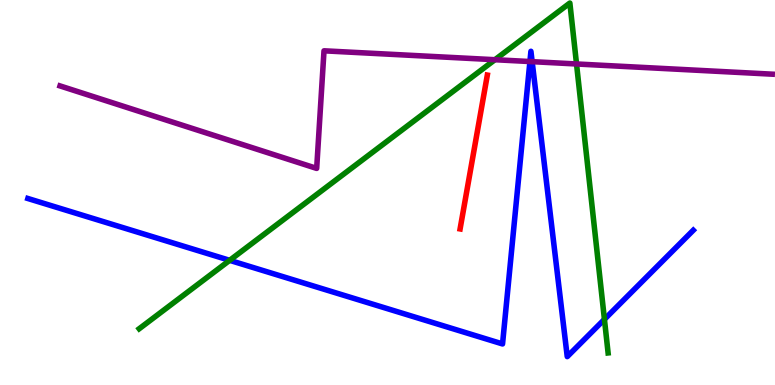[{'lines': ['blue', 'red'], 'intersections': []}, {'lines': ['green', 'red'], 'intersections': []}, {'lines': ['purple', 'red'], 'intersections': []}, {'lines': ['blue', 'green'], 'intersections': [{'x': 2.96, 'y': 3.24}, {'x': 7.8, 'y': 1.71}]}, {'lines': ['blue', 'purple'], 'intersections': [{'x': 6.84, 'y': 8.4}, {'x': 6.87, 'y': 8.4}]}, {'lines': ['green', 'purple'], 'intersections': [{'x': 6.39, 'y': 8.45}, {'x': 7.44, 'y': 8.34}]}]